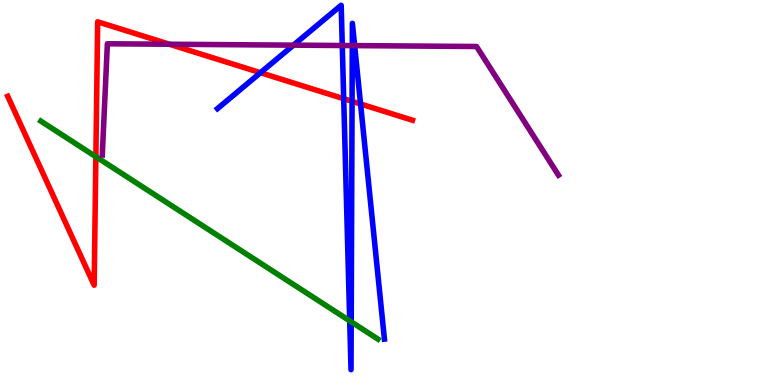[{'lines': ['blue', 'red'], 'intersections': [{'x': 3.36, 'y': 8.11}, {'x': 4.43, 'y': 7.44}, {'x': 4.54, 'y': 7.37}, {'x': 4.65, 'y': 7.3}]}, {'lines': ['green', 'red'], 'intersections': [{'x': 1.24, 'y': 5.93}]}, {'lines': ['purple', 'red'], 'intersections': [{'x': 2.19, 'y': 8.85}]}, {'lines': ['blue', 'green'], 'intersections': [{'x': 4.51, 'y': 1.67}, {'x': 4.53, 'y': 1.64}]}, {'lines': ['blue', 'purple'], 'intersections': [{'x': 3.79, 'y': 8.83}, {'x': 4.42, 'y': 8.82}, {'x': 4.55, 'y': 8.82}, {'x': 4.58, 'y': 8.82}]}, {'lines': ['green', 'purple'], 'intersections': []}]